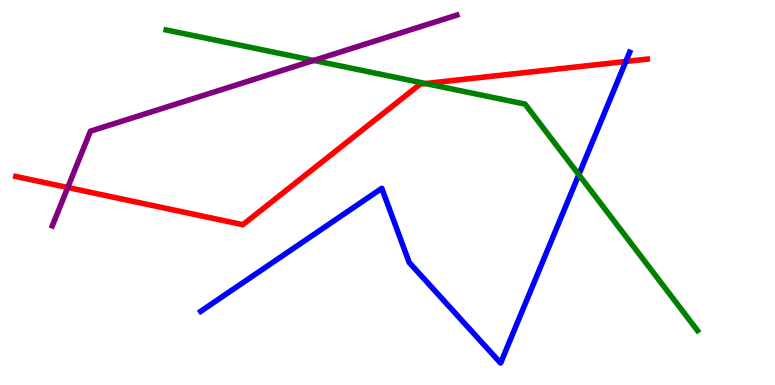[{'lines': ['blue', 'red'], 'intersections': [{'x': 8.07, 'y': 8.4}]}, {'lines': ['green', 'red'], 'intersections': [{'x': 5.49, 'y': 7.83}]}, {'lines': ['purple', 'red'], 'intersections': [{'x': 0.874, 'y': 5.13}]}, {'lines': ['blue', 'green'], 'intersections': [{'x': 7.47, 'y': 5.46}]}, {'lines': ['blue', 'purple'], 'intersections': []}, {'lines': ['green', 'purple'], 'intersections': [{'x': 4.05, 'y': 8.43}]}]